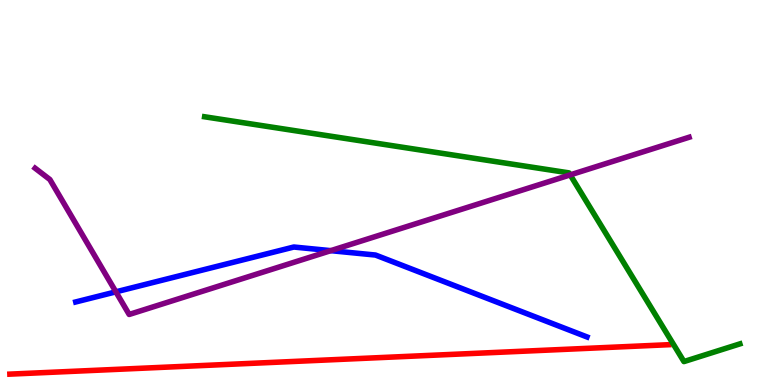[{'lines': ['blue', 'red'], 'intersections': []}, {'lines': ['green', 'red'], 'intersections': []}, {'lines': ['purple', 'red'], 'intersections': []}, {'lines': ['blue', 'green'], 'intersections': []}, {'lines': ['blue', 'purple'], 'intersections': [{'x': 1.5, 'y': 2.42}, {'x': 4.27, 'y': 3.49}]}, {'lines': ['green', 'purple'], 'intersections': [{'x': 7.36, 'y': 5.46}]}]